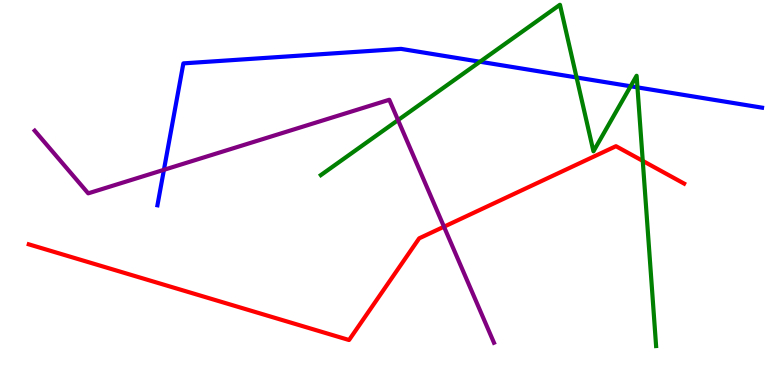[{'lines': ['blue', 'red'], 'intersections': []}, {'lines': ['green', 'red'], 'intersections': [{'x': 8.29, 'y': 5.82}]}, {'lines': ['purple', 'red'], 'intersections': [{'x': 5.73, 'y': 4.11}]}, {'lines': ['blue', 'green'], 'intersections': [{'x': 6.19, 'y': 8.4}, {'x': 7.44, 'y': 7.99}, {'x': 8.14, 'y': 7.76}, {'x': 8.23, 'y': 7.73}]}, {'lines': ['blue', 'purple'], 'intersections': [{'x': 2.12, 'y': 5.59}]}, {'lines': ['green', 'purple'], 'intersections': [{'x': 5.14, 'y': 6.88}]}]